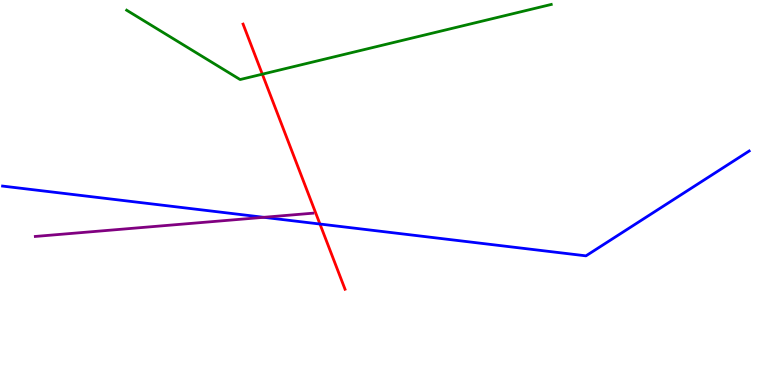[{'lines': ['blue', 'red'], 'intersections': [{'x': 4.13, 'y': 4.18}]}, {'lines': ['green', 'red'], 'intersections': [{'x': 3.38, 'y': 8.07}]}, {'lines': ['purple', 'red'], 'intersections': []}, {'lines': ['blue', 'green'], 'intersections': []}, {'lines': ['blue', 'purple'], 'intersections': [{'x': 3.4, 'y': 4.36}]}, {'lines': ['green', 'purple'], 'intersections': []}]